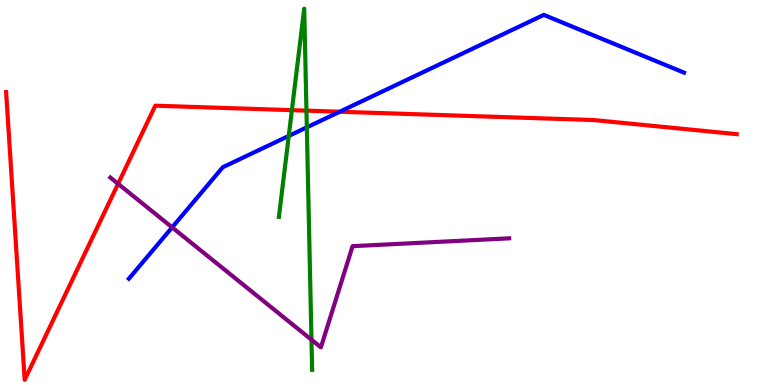[{'lines': ['blue', 'red'], 'intersections': [{'x': 4.38, 'y': 7.1}]}, {'lines': ['green', 'red'], 'intersections': [{'x': 3.77, 'y': 7.14}, {'x': 3.95, 'y': 7.13}]}, {'lines': ['purple', 'red'], 'intersections': [{'x': 1.52, 'y': 5.23}]}, {'lines': ['blue', 'green'], 'intersections': [{'x': 3.73, 'y': 6.47}, {'x': 3.96, 'y': 6.69}]}, {'lines': ['blue', 'purple'], 'intersections': [{'x': 2.22, 'y': 4.09}]}, {'lines': ['green', 'purple'], 'intersections': [{'x': 4.02, 'y': 1.18}]}]